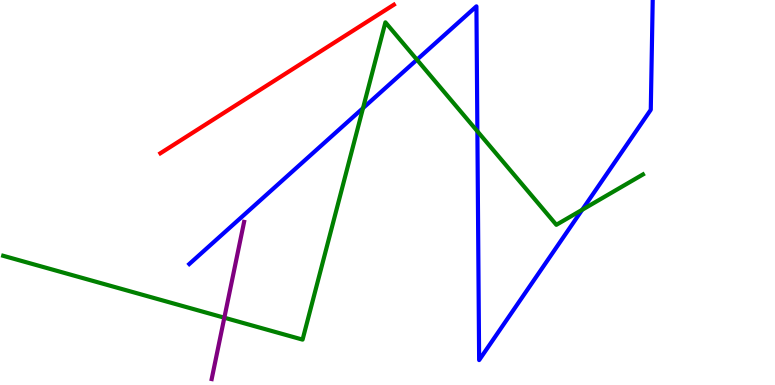[{'lines': ['blue', 'red'], 'intersections': []}, {'lines': ['green', 'red'], 'intersections': []}, {'lines': ['purple', 'red'], 'intersections': []}, {'lines': ['blue', 'green'], 'intersections': [{'x': 4.68, 'y': 7.19}, {'x': 5.38, 'y': 8.45}, {'x': 6.16, 'y': 6.59}, {'x': 7.51, 'y': 4.55}]}, {'lines': ['blue', 'purple'], 'intersections': []}, {'lines': ['green', 'purple'], 'intersections': [{'x': 2.89, 'y': 1.75}]}]